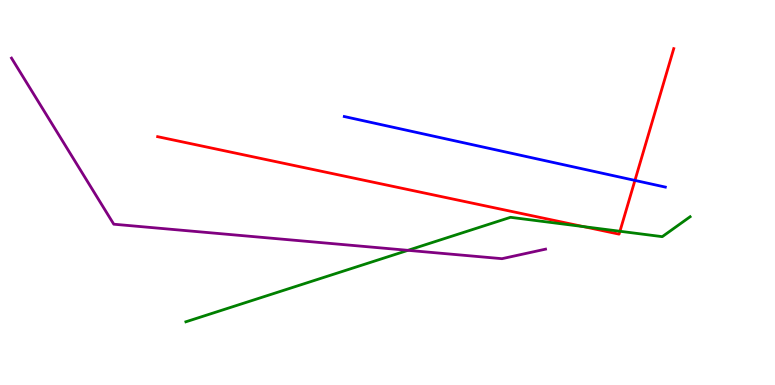[{'lines': ['blue', 'red'], 'intersections': [{'x': 8.19, 'y': 5.31}]}, {'lines': ['green', 'red'], 'intersections': [{'x': 7.53, 'y': 4.11}, {'x': 8.0, 'y': 3.99}]}, {'lines': ['purple', 'red'], 'intersections': []}, {'lines': ['blue', 'green'], 'intersections': []}, {'lines': ['blue', 'purple'], 'intersections': []}, {'lines': ['green', 'purple'], 'intersections': [{'x': 5.26, 'y': 3.5}]}]